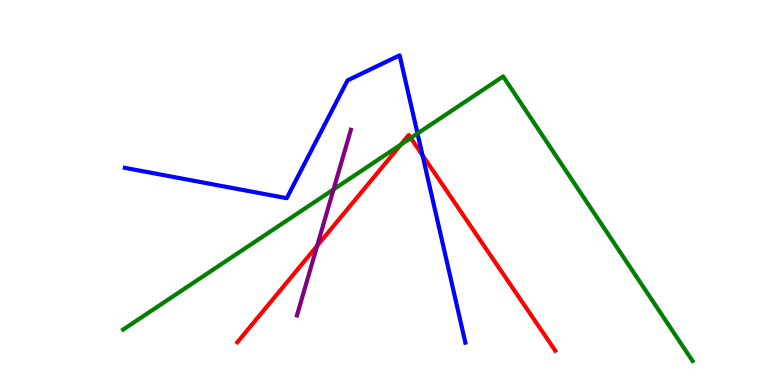[{'lines': ['blue', 'red'], 'intersections': [{'x': 5.45, 'y': 5.97}]}, {'lines': ['green', 'red'], 'intersections': [{'x': 5.17, 'y': 6.24}, {'x': 5.3, 'y': 6.42}]}, {'lines': ['purple', 'red'], 'intersections': [{'x': 4.09, 'y': 3.62}]}, {'lines': ['blue', 'green'], 'intersections': [{'x': 5.39, 'y': 6.53}]}, {'lines': ['blue', 'purple'], 'intersections': []}, {'lines': ['green', 'purple'], 'intersections': [{'x': 4.3, 'y': 5.08}]}]